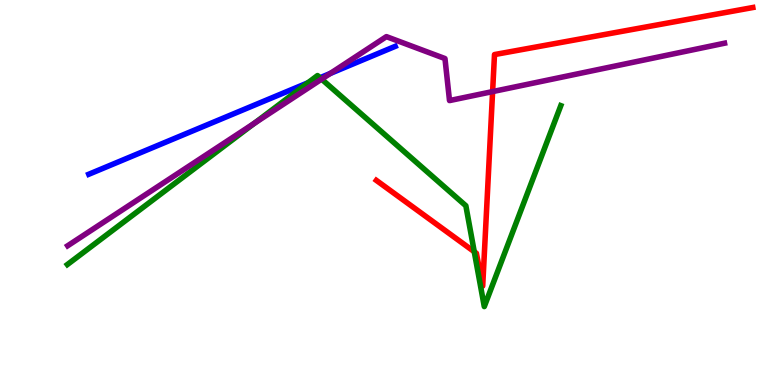[{'lines': ['blue', 'red'], 'intersections': []}, {'lines': ['green', 'red'], 'intersections': [{'x': 6.12, 'y': 3.46}]}, {'lines': ['purple', 'red'], 'intersections': [{'x': 6.36, 'y': 7.62}]}, {'lines': ['blue', 'green'], 'intersections': [{'x': 3.97, 'y': 7.85}, {'x': 4.13, 'y': 7.98}]}, {'lines': ['blue', 'purple'], 'intersections': [{'x': 4.26, 'y': 8.09}]}, {'lines': ['green', 'purple'], 'intersections': [{'x': 3.28, 'y': 6.8}, {'x': 4.15, 'y': 7.94}]}]